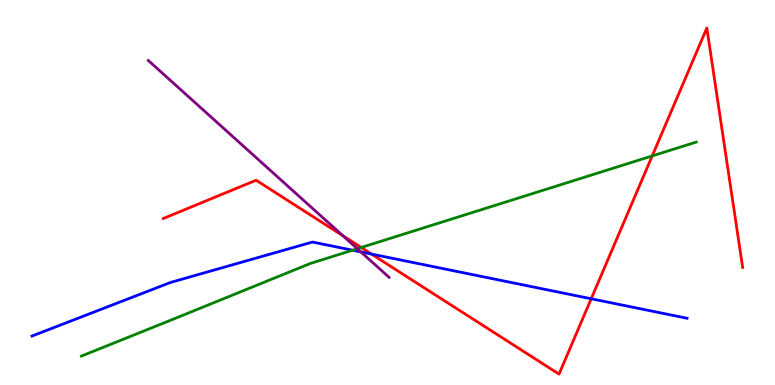[{'lines': ['blue', 'red'], 'intersections': [{'x': 4.79, 'y': 3.4}, {'x': 7.63, 'y': 2.24}]}, {'lines': ['green', 'red'], 'intersections': [{'x': 4.66, 'y': 3.57}, {'x': 8.42, 'y': 5.95}]}, {'lines': ['purple', 'red'], 'intersections': [{'x': 4.43, 'y': 3.87}]}, {'lines': ['blue', 'green'], 'intersections': [{'x': 4.55, 'y': 3.5}]}, {'lines': ['blue', 'purple'], 'intersections': [{'x': 4.66, 'y': 3.46}]}, {'lines': ['green', 'purple'], 'intersections': [{'x': 4.61, 'y': 3.54}]}]